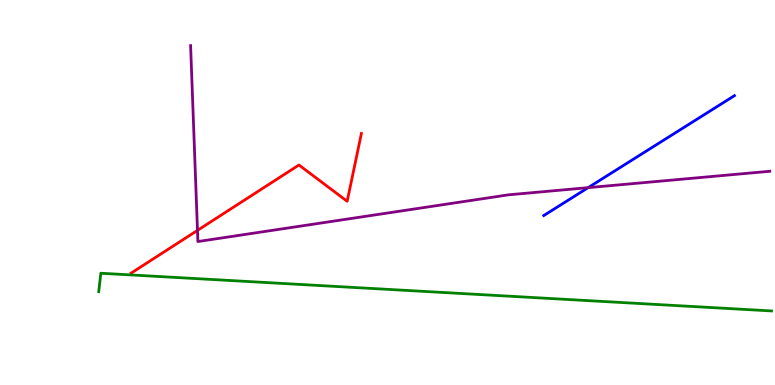[{'lines': ['blue', 'red'], 'intersections': []}, {'lines': ['green', 'red'], 'intersections': []}, {'lines': ['purple', 'red'], 'intersections': [{'x': 2.55, 'y': 4.02}]}, {'lines': ['blue', 'green'], 'intersections': []}, {'lines': ['blue', 'purple'], 'intersections': [{'x': 7.59, 'y': 5.13}]}, {'lines': ['green', 'purple'], 'intersections': []}]